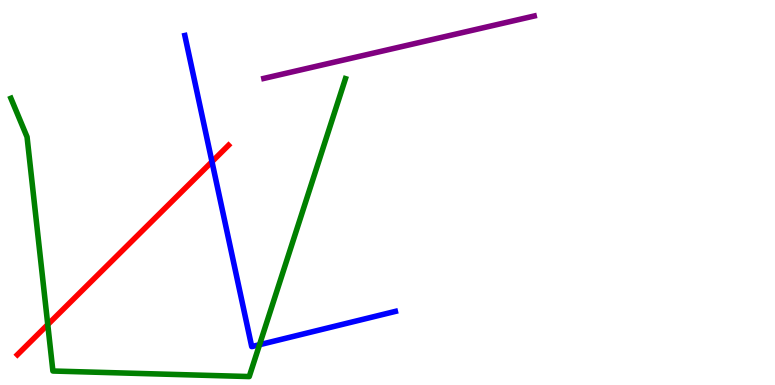[{'lines': ['blue', 'red'], 'intersections': [{'x': 2.74, 'y': 5.8}]}, {'lines': ['green', 'red'], 'intersections': [{'x': 0.616, 'y': 1.57}]}, {'lines': ['purple', 'red'], 'intersections': []}, {'lines': ['blue', 'green'], 'intersections': [{'x': 3.35, 'y': 1.05}]}, {'lines': ['blue', 'purple'], 'intersections': []}, {'lines': ['green', 'purple'], 'intersections': []}]